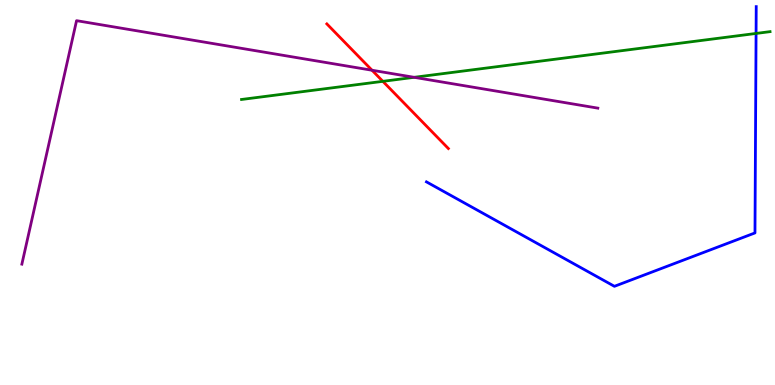[{'lines': ['blue', 'red'], 'intersections': []}, {'lines': ['green', 'red'], 'intersections': [{'x': 4.94, 'y': 7.89}]}, {'lines': ['purple', 'red'], 'intersections': [{'x': 4.8, 'y': 8.18}]}, {'lines': ['blue', 'green'], 'intersections': [{'x': 9.76, 'y': 9.13}]}, {'lines': ['blue', 'purple'], 'intersections': []}, {'lines': ['green', 'purple'], 'intersections': [{'x': 5.34, 'y': 7.99}]}]